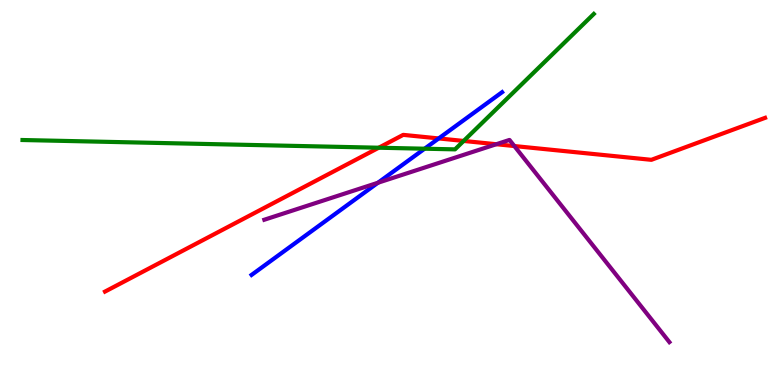[{'lines': ['blue', 'red'], 'intersections': [{'x': 5.66, 'y': 6.4}]}, {'lines': ['green', 'red'], 'intersections': [{'x': 4.89, 'y': 6.16}, {'x': 5.98, 'y': 6.34}]}, {'lines': ['purple', 'red'], 'intersections': [{'x': 6.4, 'y': 6.25}, {'x': 6.64, 'y': 6.21}]}, {'lines': ['blue', 'green'], 'intersections': [{'x': 5.48, 'y': 6.14}]}, {'lines': ['blue', 'purple'], 'intersections': [{'x': 4.88, 'y': 5.25}]}, {'lines': ['green', 'purple'], 'intersections': []}]